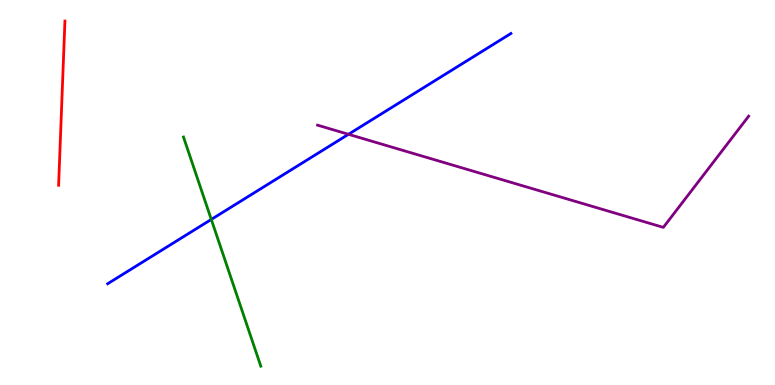[{'lines': ['blue', 'red'], 'intersections': []}, {'lines': ['green', 'red'], 'intersections': []}, {'lines': ['purple', 'red'], 'intersections': []}, {'lines': ['blue', 'green'], 'intersections': [{'x': 2.73, 'y': 4.3}]}, {'lines': ['blue', 'purple'], 'intersections': [{'x': 4.5, 'y': 6.51}]}, {'lines': ['green', 'purple'], 'intersections': []}]